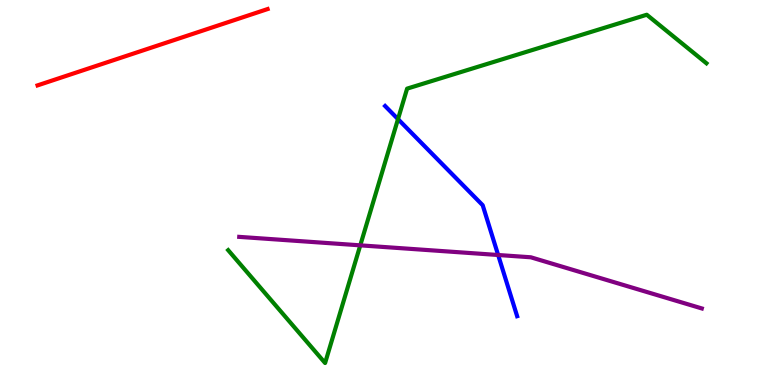[{'lines': ['blue', 'red'], 'intersections': []}, {'lines': ['green', 'red'], 'intersections': []}, {'lines': ['purple', 'red'], 'intersections': []}, {'lines': ['blue', 'green'], 'intersections': [{'x': 5.14, 'y': 6.91}]}, {'lines': ['blue', 'purple'], 'intersections': [{'x': 6.43, 'y': 3.38}]}, {'lines': ['green', 'purple'], 'intersections': [{'x': 4.65, 'y': 3.63}]}]